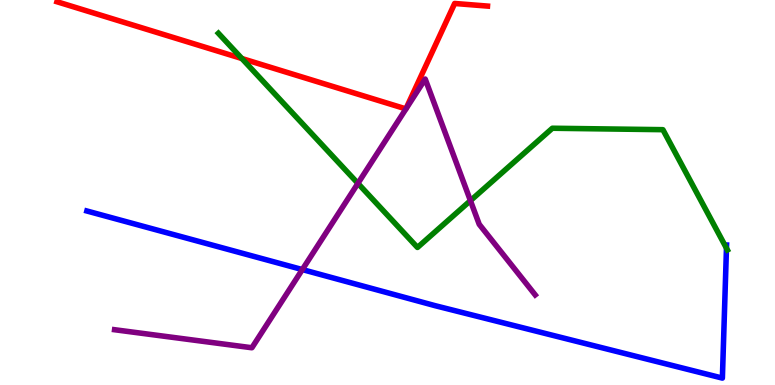[{'lines': ['blue', 'red'], 'intersections': []}, {'lines': ['green', 'red'], 'intersections': [{'x': 3.12, 'y': 8.48}]}, {'lines': ['purple', 'red'], 'intersections': []}, {'lines': ['blue', 'green'], 'intersections': [{'x': 9.37, 'y': 3.55}]}, {'lines': ['blue', 'purple'], 'intersections': [{'x': 3.9, 'y': 3.0}]}, {'lines': ['green', 'purple'], 'intersections': [{'x': 4.62, 'y': 5.24}, {'x': 6.07, 'y': 4.79}]}]